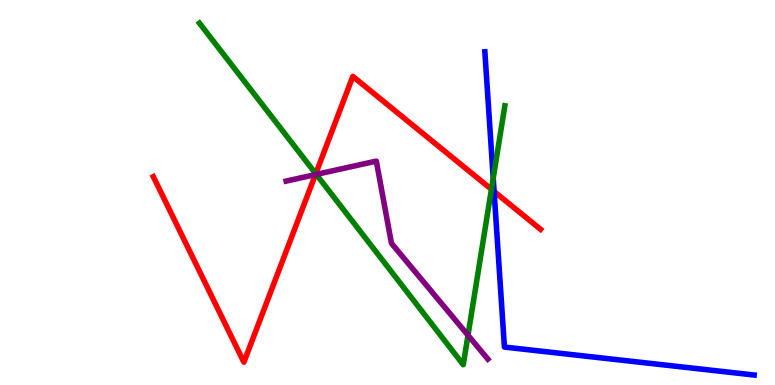[{'lines': ['blue', 'red'], 'intersections': [{'x': 6.38, 'y': 5.03}]}, {'lines': ['green', 'red'], 'intersections': [{'x': 4.07, 'y': 5.49}, {'x': 6.34, 'y': 5.08}]}, {'lines': ['purple', 'red'], 'intersections': [{'x': 4.07, 'y': 5.46}]}, {'lines': ['blue', 'green'], 'intersections': [{'x': 6.36, 'y': 5.37}]}, {'lines': ['blue', 'purple'], 'intersections': []}, {'lines': ['green', 'purple'], 'intersections': [{'x': 4.08, 'y': 5.47}, {'x': 6.04, 'y': 1.29}]}]